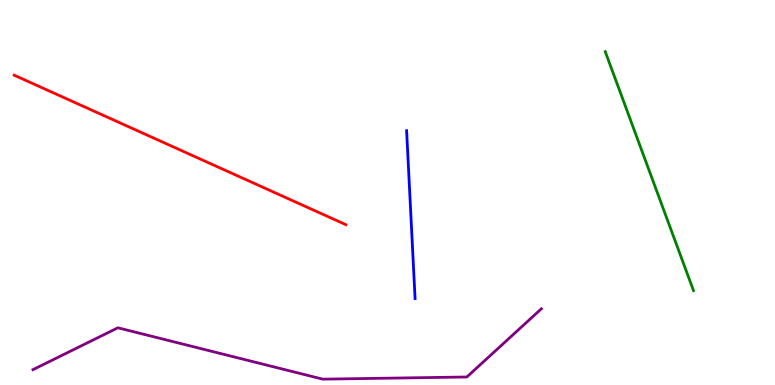[{'lines': ['blue', 'red'], 'intersections': []}, {'lines': ['green', 'red'], 'intersections': []}, {'lines': ['purple', 'red'], 'intersections': []}, {'lines': ['blue', 'green'], 'intersections': []}, {'lines': ['blue', 'purple'], 'intersections': []}, {'lines': ['green', 'purple'], 'intersections': []}]